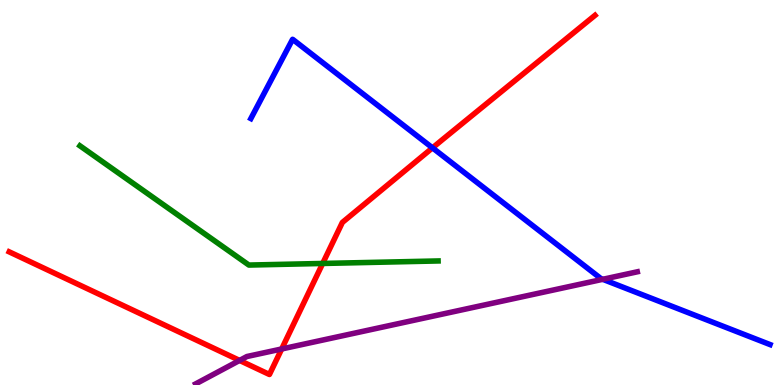[{'lines': ['blue', 'red'], 'intersections': [{'x': 5.58, 'y': 6.16}]}, {'lines': ['green', 'red'], 'intersections': [{'x': 4.16, 'y': 3.16}]}, {'lines': ['purple', 'red'], 'intersections': [{'x': 3.09, 'y': 0.638}, {'x': 3.63, 'y': 0.936}]}, {'lines': ['blue', 'green'], 'intersections': []}, {'lines': ['blue', 'purple'], 'intersections': [{'x': 7.78, 'y': 2.75}]}, {'lines': ['green', 'purple'], 'intersections': []}]